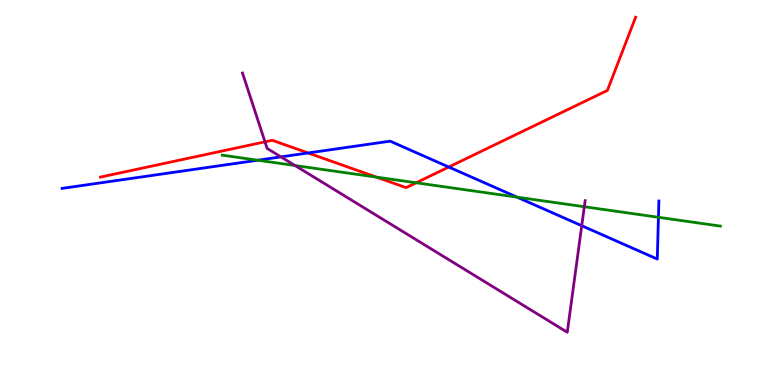[{'lines': ['blue', 'red'], 'intersections': [{'x': 3.98, 'y': 6.03}, {'x': 5.79, 'y': 5.66}]}, {'lines': ['green', 'red'], 'intersections': [{'x': 4.86, 'y': 5.4}, {'x': 5.37, 'y': 5.25}]}, {'lines': ['purple', 'red'], 'intersections': [{'x': 3.42, 'y': 6.32}]}, {'lines': ['blue', 'green'], 'intersections': [{'x': 3.33, 'y': 5.84}, {'x': 6.67, 'y': 4.88}, {'x': 8.5, 'y': 4.36}]}, {'lines': ['blue', 'purple'], 'intersections': [{'x': 3.62, 'y': 5.93}, {'x': 7.51, 'y': 4.14}]}, {'lines': ['green', 'purple'], 'intersections': [{'x': 3.81, 'y': 5.7}, {'x': 7.54, 'y': 4.63}]}]